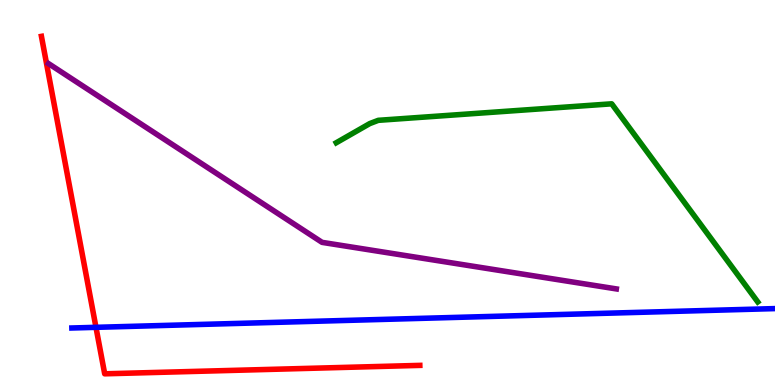[{'lines': ['blue', 'red'], 'intersections': [{'x': 1.24, 'y': 1.5}]}, {'lines': ['green', 'red'], 'intersections': []}, {'lines': ['purple', 'red'], 'intersections': []}, {'lines': ['blue', 'green'], 'intersections': []}, {'lines': ['blue', 'purple'], 'intersections': []}, {'lines': ['green', 'purple'], 'intersections': []}]